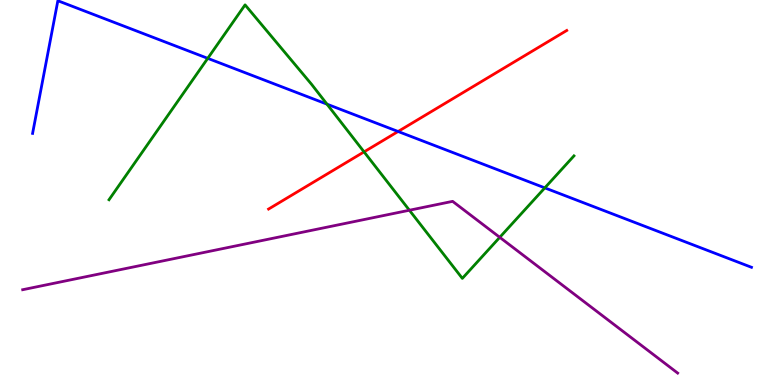[{'lines': ['blue', 'red'], 'intersections': [{'x': 5.14, 'y': 6.58}]}, {'lines': ['green', 'red'], 'intersections': [{'x': 4.7, 'y': 6.06}]}, {'lines': ['purple', 'red'], 'intersections': []}, {'lines': ['blue', 'green'], 'intersections': [{'x': 2.68, 'y': 8.48}, {'x': 4.22, 'y': 7.29}, {'x': 7.03, 'y': 5.12}]}, {'lines': ['blue', 'purple'], 'intersections': []}, {'lines': ['green', 'purple'], 'intersections': [{'x': 5.28, 'y': 4.54}, {'x': 6.45, 'y': 3.84}]}]